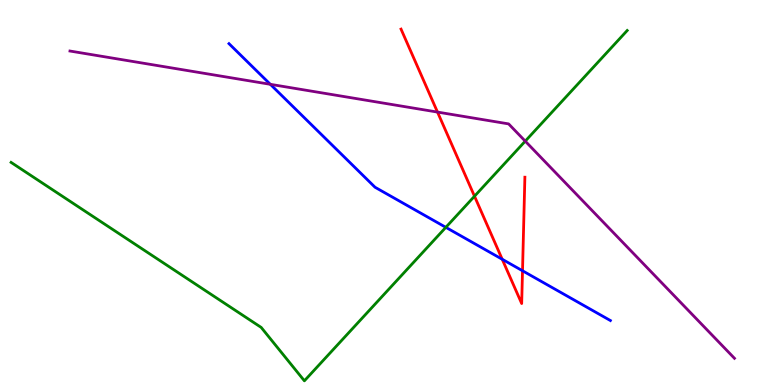[{'lines': ['blue', 'red'], 'intersections': [{'x': 6.48, 'y': 3.27}, {'x': 6.74, 'y': 2.97}]}, {'lines': ['green', 'red'], 'intersections': [{'x': 6.12, 'y': 4.9}]}, {'lines': ['purple', 'red'], 'intersections': [{'x': 5.65, 'y': 7.09}]}, {'lines': ['blue', 'green'], 'intersections': [{'x': 5.75, 'y': 4.1}]}, {'lines': ['blue', 'purple'], 'intersections': [{'x': 3.49, 'y': 7.81}]}, {'lines': ['green', 'purple'], 'intersections': [{'x': 6.78, 'y': 6.33}]}]